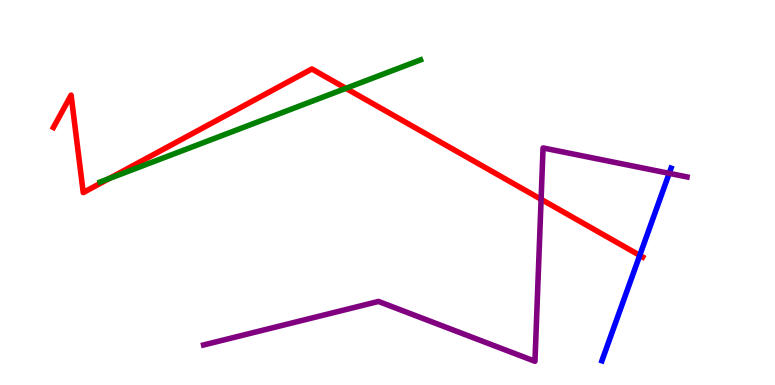[{'lines': ['blue', 'red'], 'intersections': [{'x': 8.25, 'y': 3.37}]}, {'lines': ['green', 'red'], 'intersections': [{'x': 1.41, 'y': 5.36}, {'x': 4.46, 'y': 7.71}]}, {'lines': ['purple', 'red'], 'intersections': [{'x': 6.98, 'y': 4.82}]}, {'lines': ['blue', 'green'], 'intersections': []}, {'lines': ['blue', 'purple'], 'intersections': [{'x': 8.63, 'y': 5.5}]}, {'lines': ['green', 'purple'], 'intersections': []}]